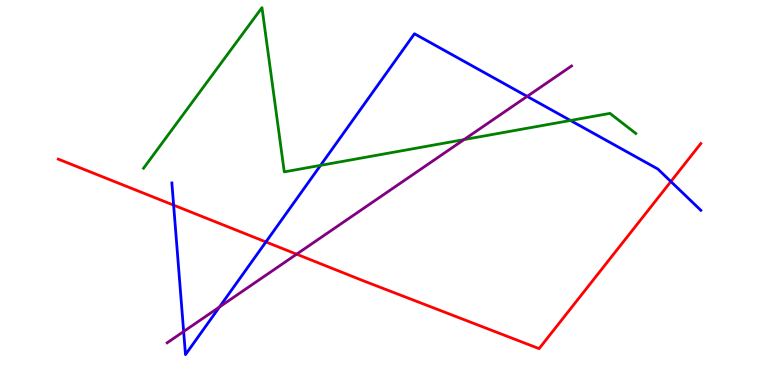[{'lines': ['blue', 'red'], 'intersections': [{'x': 2.24, 'y': 4.67}, {'x': 3.43, 'y': 3.72}, {'x': 8.66, 'y': 5.29}]}, {'lines': ['green', 'red'], 'intersections': []}, {'lines': ['purple', 'red'], 'intersections': [{'x': 3.83, 'y': 3.4}]}, {'lines': ['blue', 'green'], 'intersections': [{'x': 4.14, 'y': 5.7}, {'x': 7.36, 'y': 6.87}]}, {'lines': ['blue', 'purple'], 'intersections': [{'x': 2.37, 'y': 1.39}, {'x': 2.83, 'y': 2.03}, {'x': 6.8, 'y': 7.5}]}, {'lines': ['green', 'purple'], 'intersections': [{'x': 5.99, 'y': 6.37}]}]